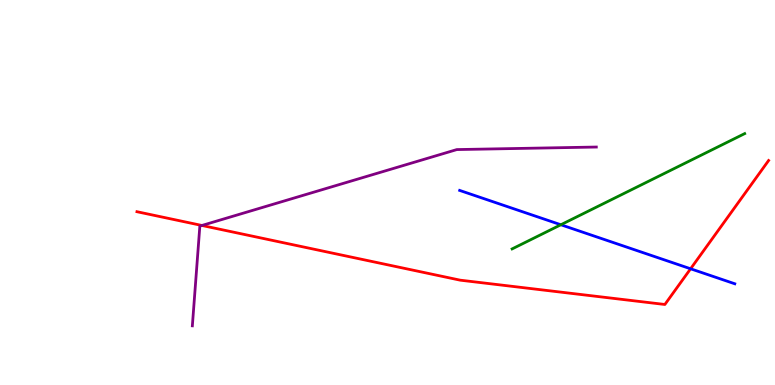[{'lines': ['blue', 'red'], 'intersections': [{'x': 8.91, 'y': 3.02}]}, {'lines': ['green', 'red'], 'intersections': []}, {'lines': ['purple', 'red'], 'intersections': [{'x': 2.61, 'y': 4.14}]}, {'lines': ['blue', 'green'], 'intersections': [{'x': 7.24, 'y': 4.16}]}, {'lines': ['blue', 'purple'], 'intersections': []}, {'lines': ['green', 'purple'], 'intersections': []}]